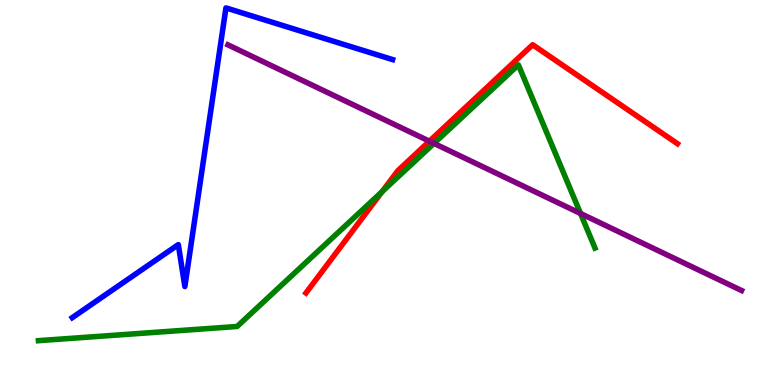[{'lines': ['blue', 'red'], 'intersections': []}, {'lines': ['green', 'red'], 'intersections': [{'x': 4.93, 'y': 5.02}]}, {'lines': ['purple', 'red'], 'intersections': [{'x': 5.54, 'y': 6.33}]}, {'lines': ['blue', 'green'], 'intersections': []}, {'lines': ['blue', 'purple'], 'intersections': []}, {'lines': ['green', 'purple'], 'intersections': [{'x': 5.6, 'y': 6.28}, {'x': 7.49, 'y': 4.45}]}]